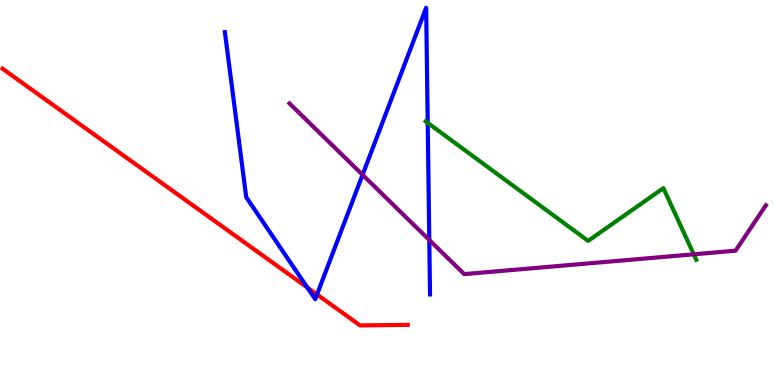[{'lines': ['blue', 'red'], 'intersections': [{'x': 3.97, 'y': 2.53}, {'x': 4.09, 'y': 2.35}]}, {'lines': ['green', 'red'], 'intersections': []}, {'lines': ['purple', 'red'], 'intersections': []}, {'lines': ['blue', 'green'], 'intersections': [{'x': 5.52, 'y': 6.81}]}, {'lines': ['blue', 'purple'], 'intersections': [{'x': 4.68, 'y': 5.46}, {'x': 5.54, 'y': 3.77}]}, {'lines': ['green', 'purple'], 'intersections': [{'x': 8.95, 'y': 3.39}]}]